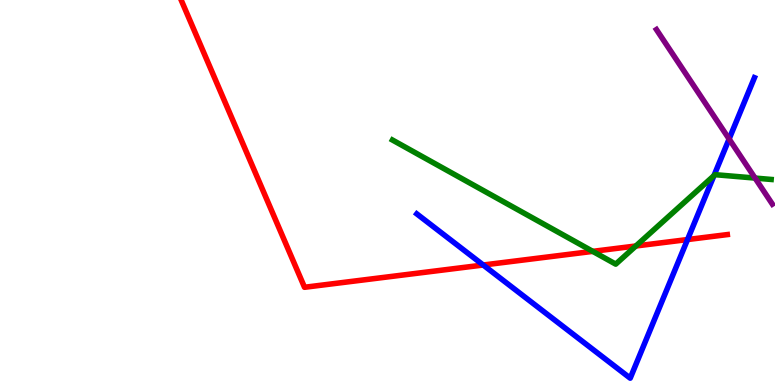[{'lines': ['blue', 'red'], 'intersections': [{'x': 6.23, 'y': 3.12}, {'x': 8.87, 'y': 3.78}]}, {'lines': ['green', 'red'], 'intersections': [{'x': 7.65, 'y': 3.47}, {'x': 8.2, 'y': 3.61}]}, {'lines': ['purple', 'red'], 'intersections': []}, {'lines': ['blue', 'green'], 'intersections': [{'x': 9.21, 'y': 5.44}]}, {'lines': ['blue', 'purple'], 'intersections': [{'x': 9.41, 'y': 6.39}]}, {'lines': ['green', 'purple'], 'intersections': [{'x': 9.74, 'y': 5.37}]}]